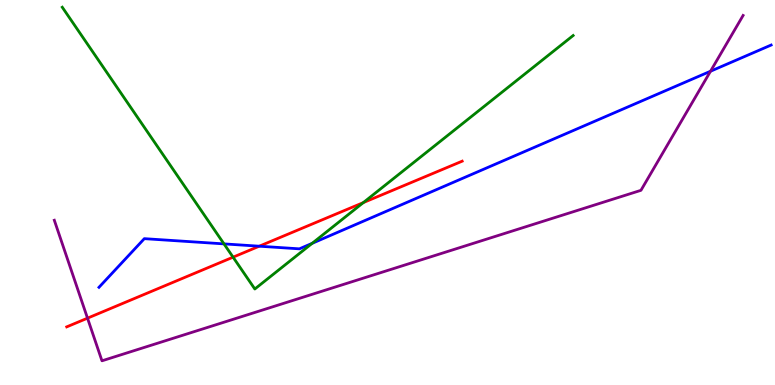[{'lines': ['blue', 'red'], 'intersections': [{'x': 3.35, 'y': 3.61}]}, {'lines': ['green', 'red'], 'intersections': [{'x': 3.01, 'y': 3.32}, {'x': 4.69, 'y': 4.74}]}, {'lines': ['purple', 'red'], 'intersections': [{'x': 1.13, 'y': 1.74}]}, {'lines': ['blue', 'green'], 'intersections': [{'x': 2.89, 'y': 3.67}, {'x': 4.03, 'y': 3.68}]}, {'lines': ['blue', 'purple'], 'intersections': [{'x': 9.17, 'y': 8.15}]}, {'lines': ['green', 'purple'], 'intersections': []}]